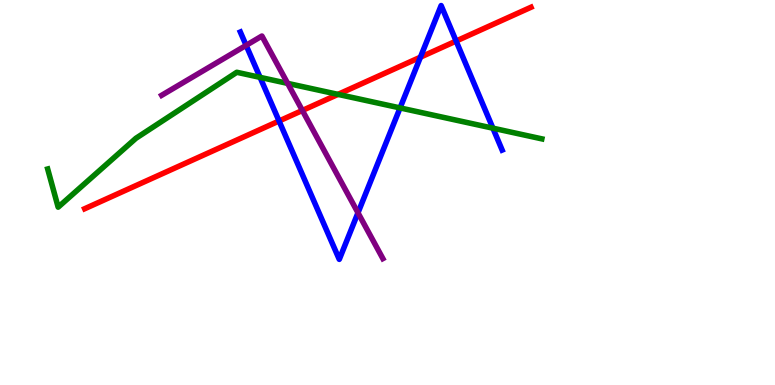[{'lines': ['blue', 'red'], 'intersections': [{'x': 3.6, 'y': 6.86}, {'x': 5.42, 'y': 8.52}, {'x': 5.89, 'y': 8.93}]}, {'lines': ['green', 'red'], 'intersections': [{'x': 4.36, 'y': 7.55}]}, {'lines': ['purple', 'red'], 'intersections': [{'x': 3.9, 'y': 7.13}]}, {'lines': ['blue', 'green'], 'intersections': [{'x': 3.36, 'y': 7.99}, {'x': 5.16, 'y': 7.2}, {'x': 6.36, 'y': 6.67}]}, {'lines': ['blue', 'purple'], 'intersections': [{'x': 3.18, 'y': 8.82}, {'x': 4.62, 'y': 4.47}]}, {'lines': ['green', 'purple'], 'intersections': [{'x': 3.71, 'y': 7.83}]}]